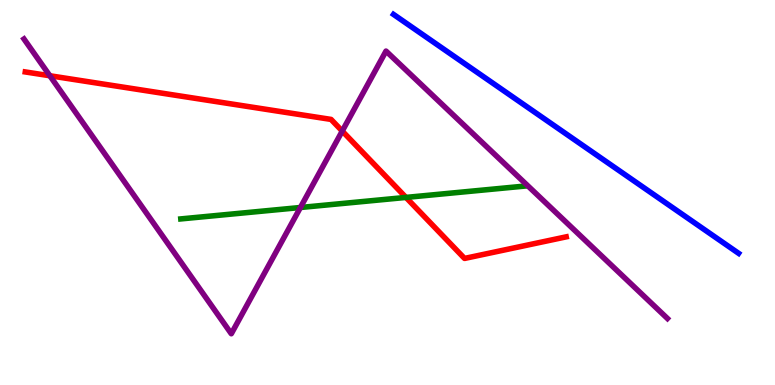[{'lines': ['blue', 'red'], 'intersections': []}, {'lines': ['green', 'red'], 'intersections': [{'x': 5.24, 'y': 4.87}]}, {'lines': ['purple', 'red'], 'intersections': [{'x': 0.643, 'y': 8.03}, {'x': 4.42, 'y': 6.6}]}, {'lines': ['blue', 'green'], 'intersections': []}, {'lines': ['blue', 'purple'], 'intersections': []}, {'lines': ['green', 'purple'], 'intersections': [{'x': 3.88, 'y': 4.61}]}]